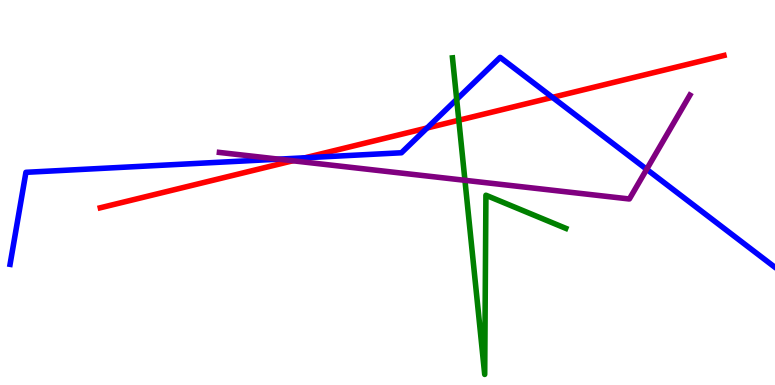[{'lines': ['blue', 'red'], 'intersections': [{'x': 3.94, 'y': 5.9}, {'x': 5.51, 'y': 6.68}, {'x': 7.13, 'y': 7.47}]}, {'lines': ['green', 'red'], 'intersections': [{'x': 5.92, 'y': 6.88}]}, {'lines': ['purple', 'red'], 'intersections': [{'x': 3.78, 'y': 5.82}]}, {'lines': ['blue', 'green'], 'intersections': [{'x': 5.89, 'y': 7.42}]}, {'lines': ['blue', 'purple'], 'intersections': [{'x': 3.6, 'y': 5.87}, {'x': 8.34, 'y': 5.6}]}, {'lines': ['green', 'purple'], 'intersections': [{'x': 6.0, 'y': 5.32}]}]